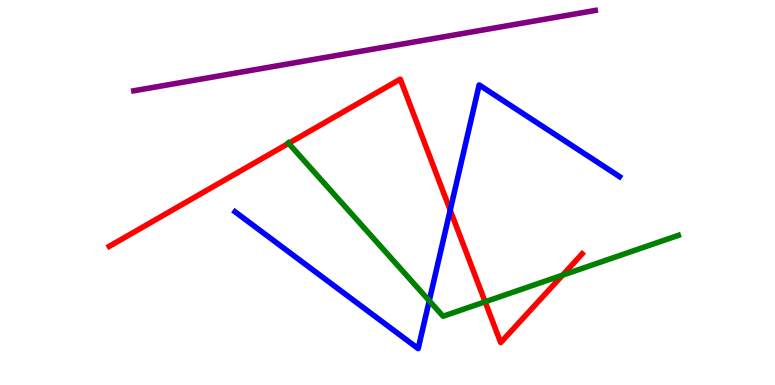[{'lines': ['blue', 'red'], 'intersections': [{'x': 5.81, 'y': 4.54}]}, {'lines': ['green', 'red'], 'intersections': [{'x': 3.72, 'y': 6.28}, {'x': 6.26, 'y': 2.16}, {'x': 7.26, 'y': 2.85}]}, {'lines': ['purple', 'red'], 'intersections': []}, {'lines': ['blue', 'green'], 'intersections': [{'x': 5.54, 'y': 2.19}]}, {'lines': ['blue', 'purple'], 'intersections': []}, {'lines': ['green', 'purple'], 'intersections': []}]